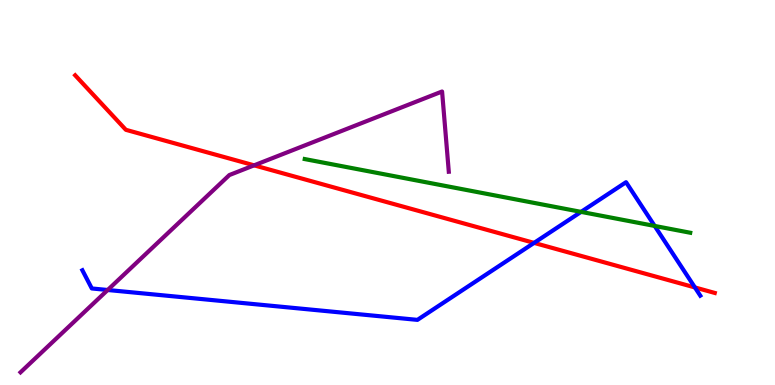[{'lines': ['blue', 'red'], 'intersections': [{'x': 6.89, 'y': 3.69}, {'x': 8.97, 'y': 2.53}]}, {'lines': ['green', 'red'], 'intersections': []}, {'lines': ['purple', 'red'], 'intersections': [{'x': 3.28, 'y': 5.71}]}, {'lines': ['blue', 'green'], 'intersections': [{'x': 7.5, 'y': 4.5}, {'x': 8.45, 'y': 4.13}]}, {'lines': ['blue', 'purple'], 'intersections': [{'x': 1.39, 'y': 2.47}]}, {'lines': ['green', 'purple'], 'intersections': []}]